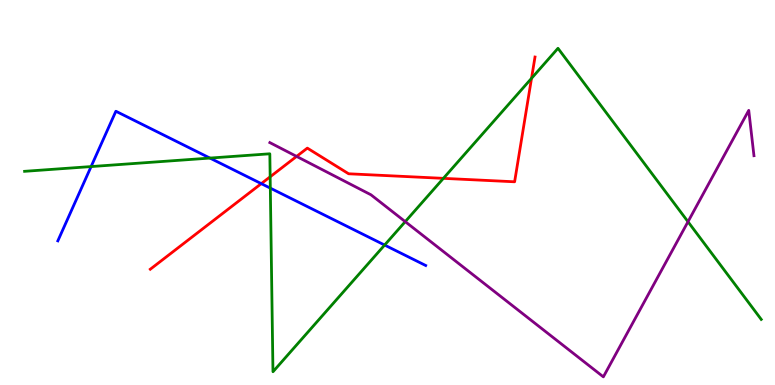[{'lines': ['blue', 'red'], 'intersections': [{'x': 3.37, 'y': 5.23}]}, {'lines': ['green', 'red'], 'intersections': [{'x': 3.49, 'y': 5.41}, {'x': 5.72, 'y': 5.37}, {'x': 6.86, 'y': 7.97}]}, {'lines': ['purple', 'red'], 'intersections': [{'x': 3.83, 'y': 5.94}]}, {'lines': ['blue', 'green'], 'intersections': [{'x': 1.18, 'y': 5.67}, {'x': 2.71, 'y': 5.89}, {'x': 3.49, 'y': 5.11}, {'x': 4.96, 'y': 3.64}]}, {'lines': ['blue', 'purple'], 'intersections': []}, {'lines': ['green', 'purple'], 'intersections': [{'x': 5.23, 'y': 4.24}, {'x': 8.88, 'y': 4.24}]}]